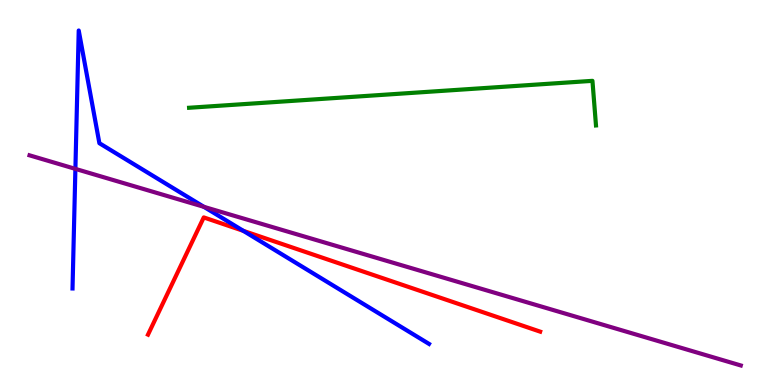[{'lines': ['blue', 'red'], 'intersections': [{'x': 3.14, 'y': 4.0}]}, {'lines': ['green', 'red'], 'intersections': []}, {'lines': ['purple', 'red'], 'intersections': []}, {'lines': ['blue', 'green'], 'intersections': []}, {'lines': ['blue', 'purple'], 'intersections': [{'x': 0.973, 'y': 5.61}, {'x': 2.63, 'y': 4.63}]}, {'lines': ['green', 'purple'], 'intersections': []}]